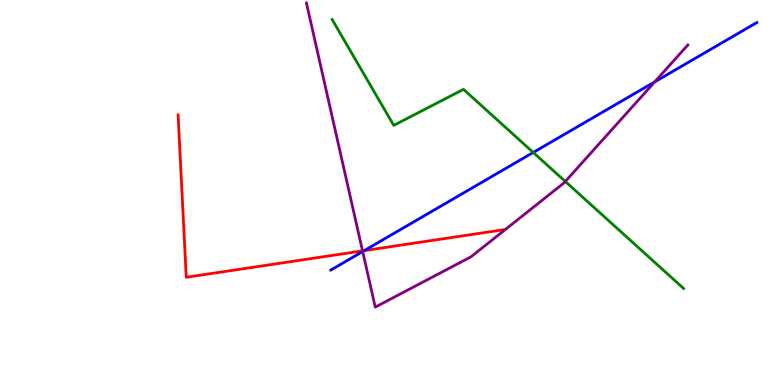[{'lines': ['blue', 'red'], 'intersections': [{'x': 4.7, 'y': 3.49}]}, {'lines': ['green', 'red'], 'intersections': []}, {'lines': ['purple', 'red'], 'intersections': [{'x': 4.68, 'y': 3.48}]}, {'lines': ['blue', 'green'], 'intersections': [{'x': 6.88, 'y': 6.04}]}, {'lines': ['blue', 'purple'], 'intersections': [{'x': 4.68, 'y': 3.47}, {'x': 8.45, 'y': 7.87}]}, {'lines': ['green', 'purple'], 'intersections': [{'x': 7.29, 'y': 5.29}]}]